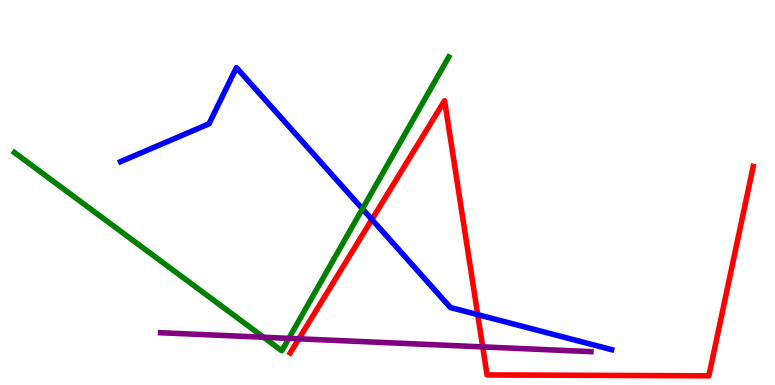[{'lines': ['blue', 'red'], 'intersections': [{'x': 4.8, 'y': 4.3}, {'x': 6.16, 'y': 1.83}]}, {'lines': ['green', 'red'], 'intersections': []}, {'lines': ['purple', 'red'], 'intersections': [{'x': 3.86, 'y': 1.2}, {'x': 6.23, 'y': 0.99}]}, {'lines': ['blue', 'green'], 'intersections': [{'x': 4.68, 'y': 4.57}]}, {'lines': ['blue', 'purple'], 'intersections': []}, {'lines': ['green', 'purple'], 'intersections': [{'x': 3.4, 'y': 1.24}, {'x': 3.73, 'y': 1.21}]}]